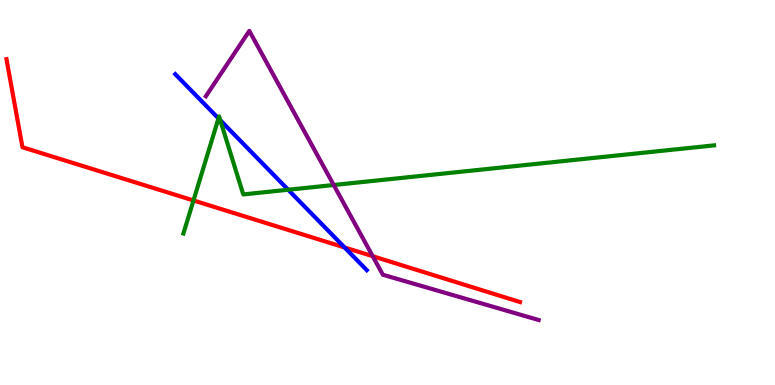[{'lines': ['blue', 'red'], 'intersections': [{'x': 4.45, 'y': 3.57}]}, {'lines': ['green', 'red'], 'intersections': [{'x': 2.5, 'y': 4.79}]}, {'lines': ['purple', 'red'], 'intersections': [{'x': 4.81, 'y': 3.35}]}, {'lines': ['blue', 'green'], 'intersections': [{'x': 2.82, 'y': 6.92}, {'x': 2.84, 'y': 6.88}, {'x': 3.72, 'y': 5.07}]}, {'lines': ['blue', 'purple'], 'intersections': []}, {'lines': ['green', 'purple'], 'intersections': [{'x': 4.31, 'y': 5.19}]}]